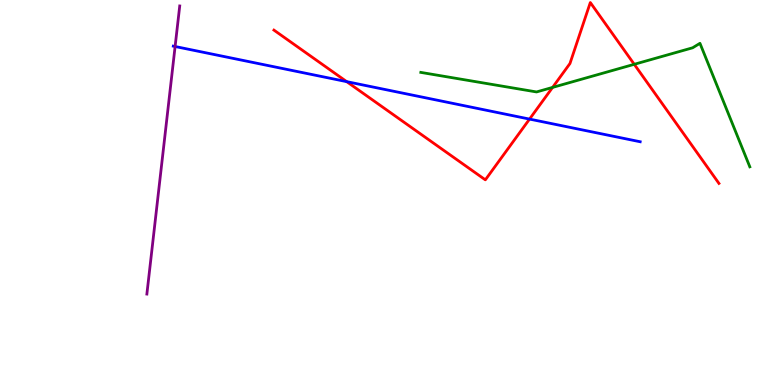[{'lines': ['blue', 'red'], 'intersections': [{'x': 4.47, 'y': 7.88}, {'x': 6.83, 'y': 6.91}]}, {'lines': ['green', 'red'], 'intersections': [{'x': 7.13, 'y': 7.73}, {'x': 8.18, 'y': 8.33}]}, {'lines': ['purple', 'red'], 'intersections': []}, {'lines': ['blue', 'green'], 'intersections': []}, {'lines': ['blue', 'purple'], 'intersections': [{'x': 2.26, 'y': 8.79}]}, {'lines': ['green', 'purple'], 'intersections': []}]